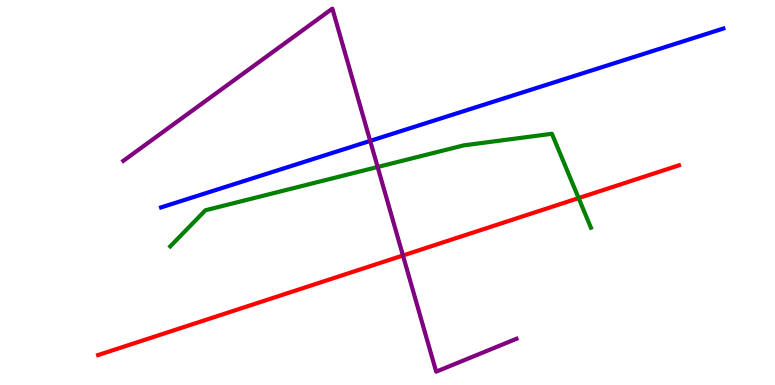[{'lines': ['blue', 'red'], 'intersections': []}, {'lines': ['green', 'red'], 'intersections': [{'x': 7.47, 'y': 4.85}]}, {'lines': ['purple', 'red'], 'intersections': [{'x': 5.2, 'y': 3.36}]}, {'lines': ['blue', 'green'], 'intersections': []}, {'lines': ['blue', 'purple'], 'intersections': [{'x': 4.78, 'y': 6.34}]}, {'lines': ['green', 'purple'], 'intersections': [{'x': 4.87, 'y': 5.66}]}]